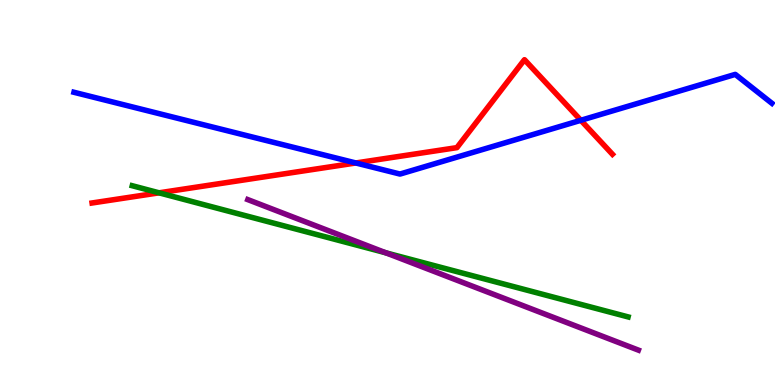[{'lines': ['blue', 'red'], 'intersections': [{'x': 4.59, 'y': 5.77}, {'x': 7.49, 'y': 6.88}]}, {'lines': ['green', 'red'], 'intersections': [{'x': 2.05, 'y': 4.99}]}, {'lines': ['purple', 'red'], 'intersections': []}, {'lines': ['blue', 'green'], 'intersections': []}, {'lines': ['blue', 'purple'], 'intersections': []}, {'lines': ['green', 'purple'], 'intersections': [{'x': 4.98, 'y': 3.43}]}]